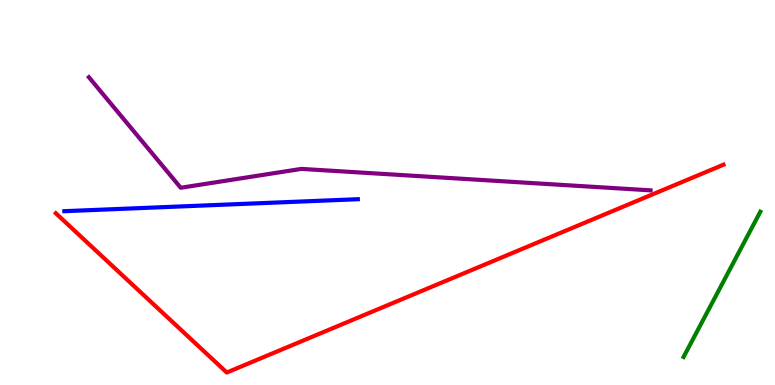[{'lines': ['blue', 'red'], 'intersections': []}, {'lines': ['green', 'red'], 'intersections': []}, {'lines': ['purple', 'red'], 'intersections': []}, {'lines': ['blue', 'green'], 'intersections': []}, {'lines': ['blue', 'purple'], 'intersections': []}, {'lines': ['green', 'purple'], 'intersections': []}]